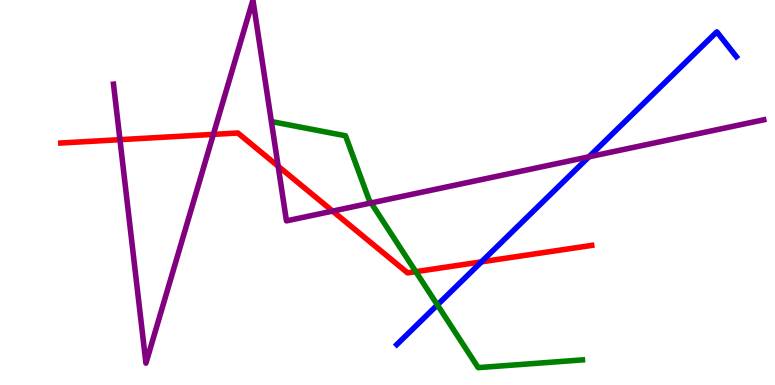[{'lines': ['blue', 'red'], 'intersections': [{'x': 6.21, 'y': 3.2}]}, {'lines': ['green', 'red'], 'intersections': [{'x': 5.37, 'y': 2.94}]}, {'lines': ['purple', 'red'], 'intersections': [{'x': 1.55, 'y': 6.37}, {'x': 2.75, 'y': 6.51}, {'x': 3.59, 'y': 5.68}, {'x': 4.29, 'y': 4.52}]}, {'lines': ['blue', 'green'], 'intersections': [{'x': 5.64, 'y': 2.08}]}, {'lines': ['blue', 'purple'], 'intersections': [{'x': 7.6, 'y': 5.93}]}, {'lines': ['green', 'purple'], 'intersections': [{'x': 4.79, 'y': 4.73}]}]